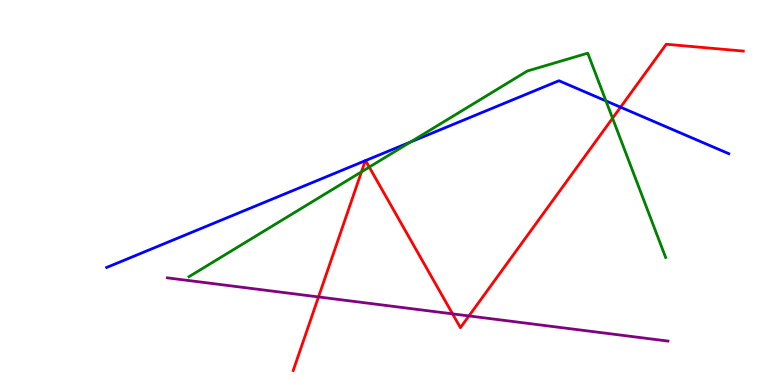[{'lines': ['blue', 'red'], 'intersections': [{'x': 4.71, 'y': 5.83}, {'x': 4.72, 'y': 5.83}, {'x': 8.01, 'y': 7.22}]}, {'lines': ['green', 'red'], 'intersections': [{'x': 4.66, 'y': 5.54}, {'x': 4.76, 'y': 5.66}, {'x': 7.9, 'y': 6.93}]}, {'lines': ['purple', 'red'], 'intersections': [{'x': 4.11, 'y': 2.29}, {'x': 5.84, 'y': 1.85}, {'x': 6.05, 'y': 1.79}]}, {'lines': ['blue', 'green'], 'intersections': [{'x': 5.3, 'y': 6.31}, {'x': 7.82, 'y': 7.38}]}, {'lines': ['blue', 'purple'], 'intersections': []}, {'lines': ['green', 'purple'], 'intersections': []}]